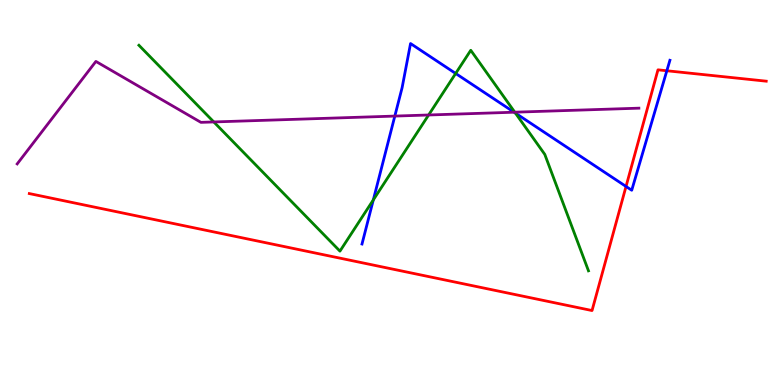[{'lines': ['blue', 'red'], 'intersections': [{'x': 8.08, 'y': 5.16}, {'x': 8.6, 'y': 8.16}]}, {'lines': ['green', 'red'], 'intersections': []}, {'lines': ['purple', 'red'], 'intersections': []}, {'lines': ['blue', 'green'], 'intersections': [{'x': 4.82, 'y': 4.81}, {'x': 5.88, 'y': 8.09}, {'x': 6.65, 'y': 7.06}]}, {'lines': ['blue', 'purple'], 'intersections': [{'x': 5.09, 'y': 6.98}, {'x': 6.63, 'y': 7.09}]}, {'lines': ['green', 'purple'], 'intersections': [{'x': 2.76, 'y': 6.83}, {'x': 5.53, 'y': 7.01}, {'x': 6.64, 'y': 7.09}]}]